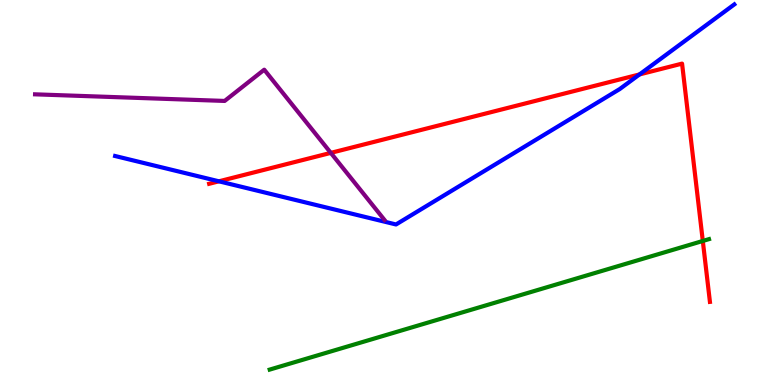[{'lines': ['blue', 'red'], 'intersections': [{'x': 2.82, 'y': 5.29}, {'x': 8.25, 'y': 8.07}]}, {'lines': ['green', 'red'], 'intersections': [{'x': 9.07, 'y': 3.74}]}, {'lines': ['purple', 'red'], 'intersections': [{'x': 4.27, 'y': 6.03}]}, {'lines': ['blue', 'green'], 'intersections': []}, {'lines': ['blue', 'purple'], 'intersections': []}, {'lines': ['green', 'purple'], 'intersections': []}]